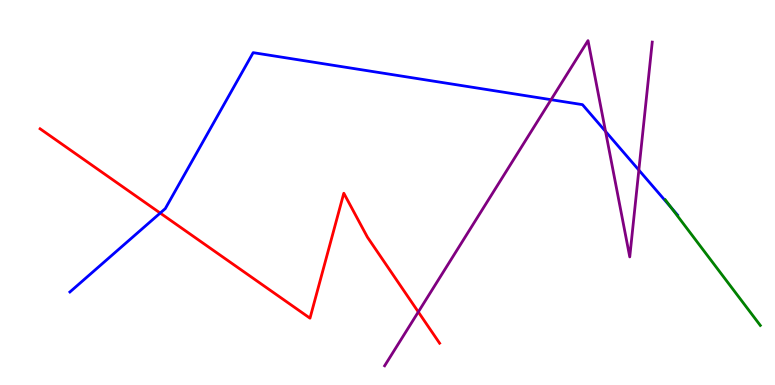[{'lines': ['blue', 'red'], 'intersections': [{'x': 2.07, 'y': 4.47}]}, {'lines': ['green', 'red'], 'intersections': []}, {'lines': ['purple', 'red'], 'intersections': [{'x': 5.4, 'y': 1.9}]}, {'lines': ['blue', 'green'], 'intersections': [{'x': 8.66, 'y': 4.61}]}, {'lines': ['blue', 'purple'], 'intersections': [{'x': 7.11, 'y': 7.41}, {'x': 7.81, 'y': 6.59}, {'x': 8.24, 'y': 5.58}]}, {'lines': ['green', 'purple'], 'intersections': []}]